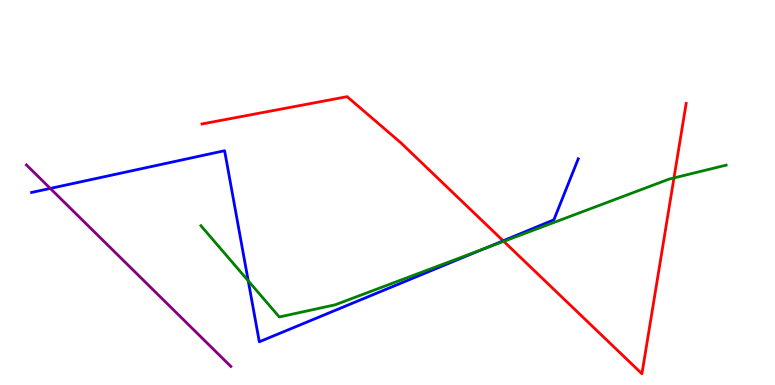[{'lines': ['blue', 'red'], 'intersections': [{'x': 6.49, 'y': 3.75}]}, {'lines': ['green', 'red'], 'intersections': [{'x': 6.5, 'y': 3.73}, {'x': 8.7, 'y': 5.38}]}, {'lines': ['purple', 'red'], 'intersections': []}, {'lines': ['blue', 'green'], 'intersections': [{'x': 3.2, 'y': 2.71}, {'x': 6.23, 'y': 3.53}]}, {'lines': ['blue', 'purple'], 'intersections': [{'x': 0.649, 'y': 5.11}]}, {'lines': ['green', 'purple'], 'intersections': []}]